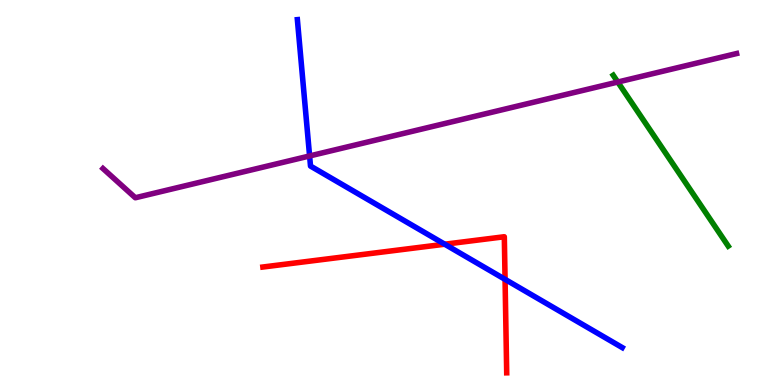[{'lines': ['blue', 'red'], 'intersections': [{'x': 5.74, 'y': 3.66}, {'x': 6.52, 'y': 2.74}]}, {'lines': ['green', 'red'], 'intersections': []}, {'lines': ['purple', 'red'], 'intersections': []}, {'lines': ['blue', 'green'], 'intersections': []}, {'lines': ['blue', 'purple'], 'intersections': [{'x': 3.99, 'y': 5.95}]}, {'lines': ['green', 'purple'], 'intersections': [{'x': 7.97, 'y': 7.87}]}]